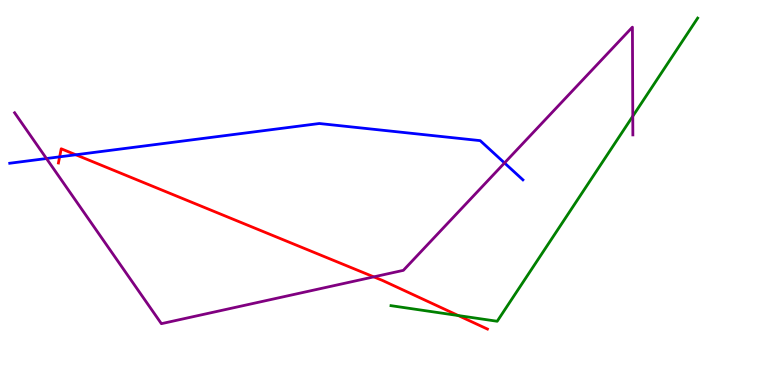[{'lines': ['blue', 'red'], 'intersections': [{'x': 0.77, 'y': 5.93}, {'x': 0.978, 'y': 5.98}]}, {'lines': ['green', 'red'], 'intersections': [{'x': 5.91, 'y': 1.8}]}, {'lines': ['purple', 'red'], 'intersections': [{'x': 4.82, 'y': 2.81}]}, {'lines': ['blue', 'green'], 'intersections': []}, {'lines': ['blue', 'purple'], 'intersections': [{'x': 0.6, 'y': 5.88}, {'x': 6.51, 'y': 5.77}]}, {'lines': ['green', 'purple'], 'intersections': [{'x': 8.16, 'y': 6.98}]}]